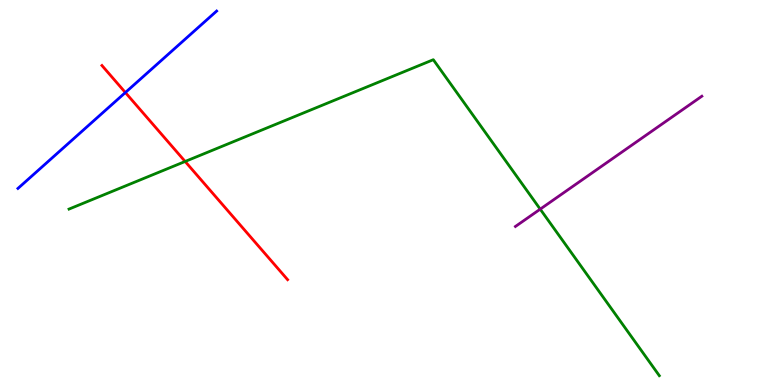[{'lines': ['blue', 'red'], 'intersections': [{'x': 1.62, 'y': 7.6}]}, {'lines': ['green', 'red'], 'intersections': [{'x': 2.39, 'y': 5.81}]}, {'lines': ['purple', 'red'], 'intersections': []}, {'lines': ['blue', 'green'], 'intersections': []}, {'lines': ['blue', 'purple'], 'intersections': []}, {'lines': ['green', 'purple'], 'intersections': [{'x': 6.97, 'y': 4.57}]}]